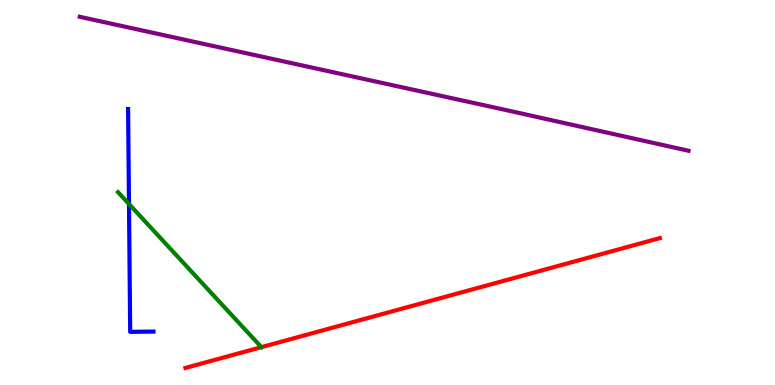[{'lines': ['blue', 'red'], 'intersections': []}, {'lines': ['green', 'red'], 'intersections': [{'x': 3.37, 'y': 0.983}]}, {'lines': ['purple', 'red'], 'intersections': []}, {'lines': ['blue', 'green'], 'intersections': [{'x': 1.66, 'y': 4.7}]}, {'lines': ['blue', 'purple'], 'intersections': []}, {'lines': ['green', 'purple'], 'intersections': []}]